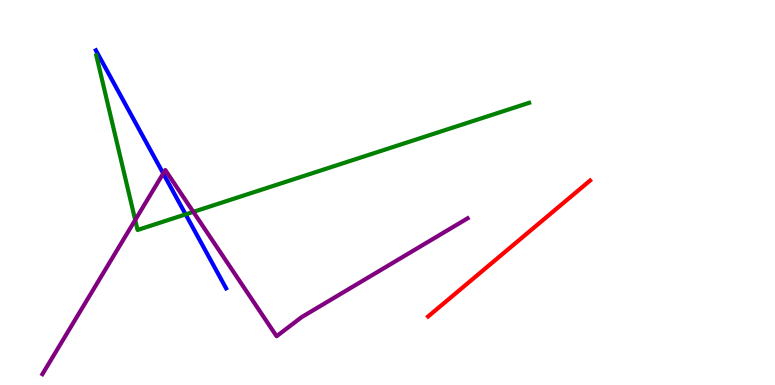[{'lines': ['blue', 'red'], 'intersections': []}, {'lines': ['green', 'red'], 'intersections': []}, {'lines': ['purple', 'red'], 'intersections': []}, {'lines': ['blue', 'green'], 'intersections': [{'x': 2.4, 'y': 4.43}]}, {'lines': ['blue', 'purple'], 'intersections': [{'x': 2.11, 'y': 5.49}]}, {'lines': ['green', 'purple'], 'intersections': [{'x': 1.74, 'y': 4.29}, {'x': 2.49, 'y': 4.5}]}]